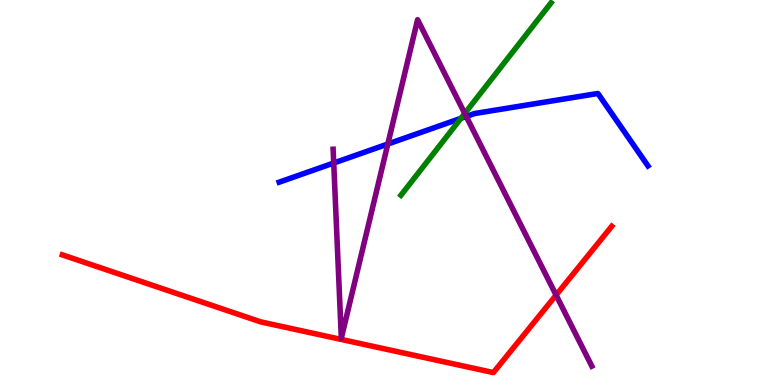[{'lines': ['blue', 'red'], 'intersections': []}, {'lines': ['green', 'red'], 'intersections': []}, {'lines': ['purple', 'red'], 'intersections': [{'x': 7.18, 'y': 2.34}]}, {'lines': ['blue', 'green'], 'intersections': [{'x': 5.95, 'y': 6.93}]}, {'lines': ['blue', 'purple'], 'intersections': [{'x': 4.31, 'y': 5.77}, {'x': 5.0, 'y': 6.26}, {'x': 6.02, 'y': 6.97}]}, {'lines': ['green', 'purple'], 'intersections': [{'x': 6.0, 'y': 7.05}]}]